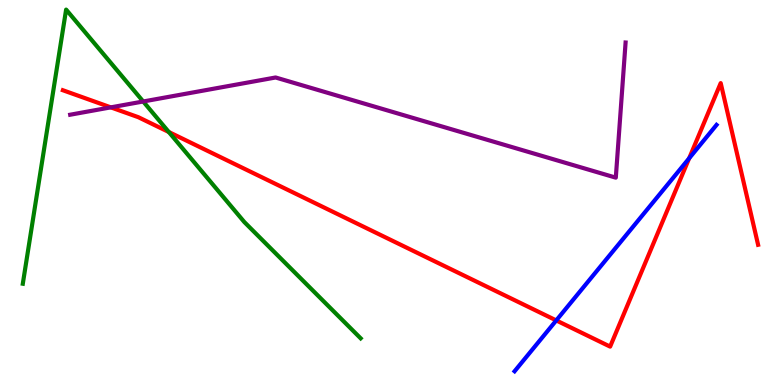[{'lines': ['blue', 'red'], 'intersections': [{'x': 7.18, 'y': 1.68}, {'x': 8.89, 'y': 5.89}]}, {'lines': ['green', 'red'], 'intersections': [{'x': 2.18, 'y': 6.57}]}, {'lines': ['purple', 'red'], 'intersections': [{'x': 1.43, 'y': 7.21}]}, {'lines': ['blue', 'green'], 'intersections': []}, {'lines': ['blue', 'purple'], 'intersections': []}, {'lines': ['green', 'purple'], 'intersections': [{'x': 1.85, 'y': 7.36}]}]